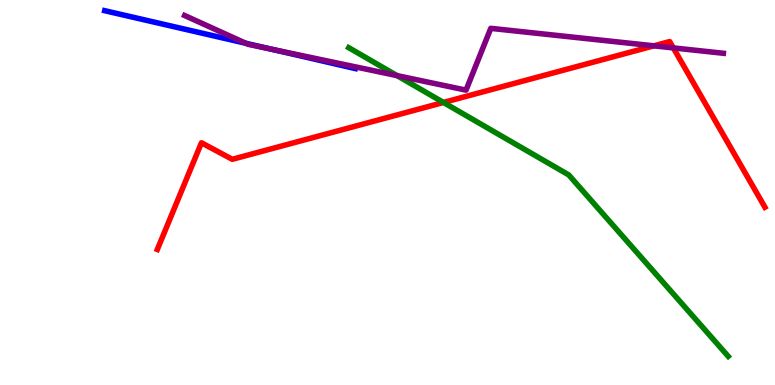[{'lines': ['blue', 'red'], 'intersections': []}, {'lines': ['green', 'red'], 'intersections': [{'x': 5.72, 'y': 7.34}]}, {'lines': ['purple', 'red'], 'intersections': [{'x': 8.44, 'y': 8.81}, {'x': 8.69, 'y': 8.76}]}, {'lines': ['blue', 'green'], 'intersections': []}, {'lines': ['blue', 'purple'], 'intersections': [{'x': 3.17, 'y': 8.88}, {'x': 3.51, 'y': 8.72}]}, {'lines': ['green', 'purple'], 'intersections': [{'x': 5.12, 'y': 8.04}]}]